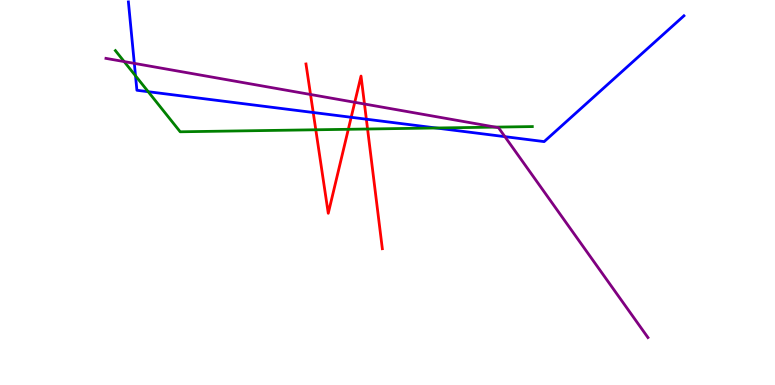[{'lines': ['blue', 'red'], 'intersections': [{'x': 4.04, 'y': 7.08}, {'x': 4.53, 'y': 6.95}, {'x': 4.73, 'y': 6.9}]}, {'lines': ['green', 'red'], 'intersections': [{'x': 4.07, 'y': 6.63}, {'x': 4.49, 'y': 6.64}, {'x': 4.74, 'y': 6.65}]}, {'lines': ['purple', 'red'], 'intersections': [{'x': 4.01, 'y': 7.55}, {'x': 4.58, 'y': 7.34}, {'x': 4.7, 'y': 7.3}]}, {'lines': ['blue', 'green'], 'intersections': [{'x': 1.75, 'y': 8.03}, {'x': 1.91, 'y': 7.62}, {'x': 5.63, 'y': 6.68}]}, {'lines': ['blue', 'purple'], 'intersections': [{'x': 1.73, 'y': 8.35}, {'x': 6.51, 'y': 6.45}]}, {'lines': ['green', 'purple'], 'intersections': [{'x': 1.6, 'y': 8.4}, {'x': 6.39, 'y': 6.7}]}]